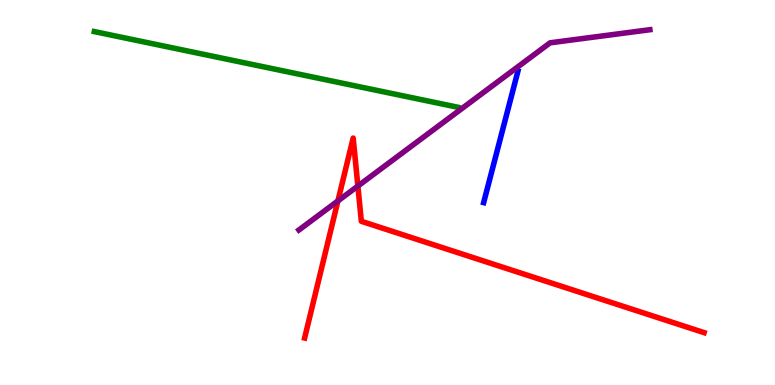[{'lines': ['blue', 'red'], 'intersections': []}, {'lines': ['green', 'red'], 'intersections': []}, {'lines': ['purple', 'red'], 'intersections': [{'x': 4.36, 'y': 4.78}, {'x': 4.62, 'y': 5.17}]}, {'lines': ['blue', 'green'], 'intersections': []}, {'lines': ['blue', 'purple'], 'intersections': []}, {'lines': ['green', 'purple'], 'intersections': []}]